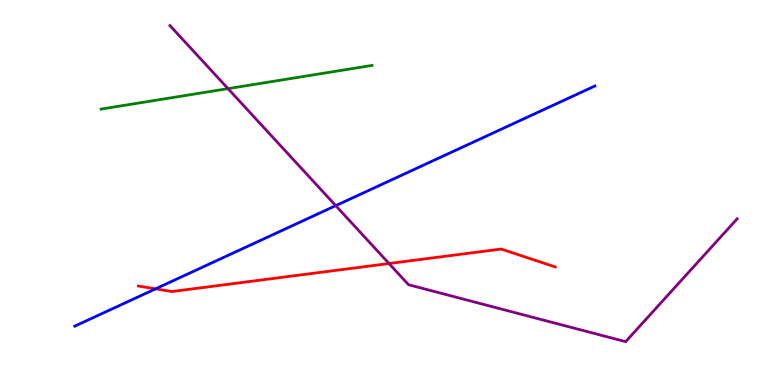[{'lines': ['blue', 'red'], 'intersections': [{'x': 2.01, 'y': 2.5}]}, {'lines': ['green', 'red'], 'intersections': []}, {'lines': ['purple', 'red'], 'intersections': [{'x': 5.02, 'y': 3.16}]}, {'lines': ['blue', 'green'], 'intersections': []}, {'lines': ['blue', 'purple'], 'intersections': [{'x': 4.33, 'y': 4.66}]}, {'lines': ['green', 'purple'], 'intersections': [{'x': 2.94, 'y': 7.7}]}]